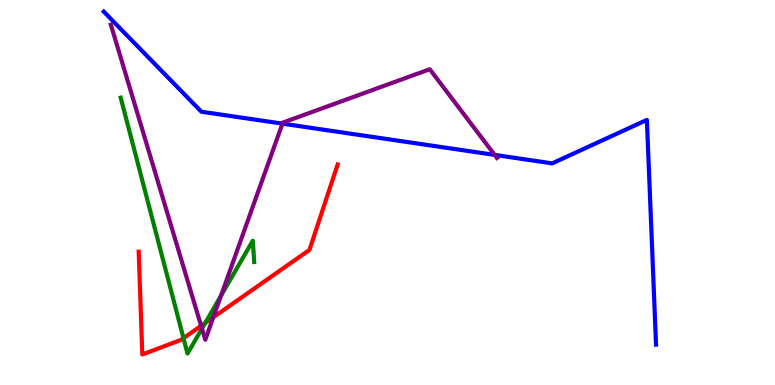[{'lines': ['blue', 'red'], 'intersections': []}, {'lines': ['green', 'red'], 'intersections': [{'x': 2.37, 'y': 1.22}, {'x': 2.65, 'y': 1.61}]}, {'lines': ['purple', 'red'], 'intersections': [{'x': 2.6, 'y': 1.54}, {'x': 2.75, 'y': 1.76}]}, {'lines': ['blue', 'green'], 'intersections': []}, {'lines': ['blue', 'purple'], 'intersections': [{'x': 3.64, 'y': 6.79}, {'x': 6.38, 'y': 5.98}]}, {'lines': ['green', 'purple'], 'intersections': [{'x': 2.61, 'y': 1.46}, {'x': 2.85, 'y': 2.32}]}]